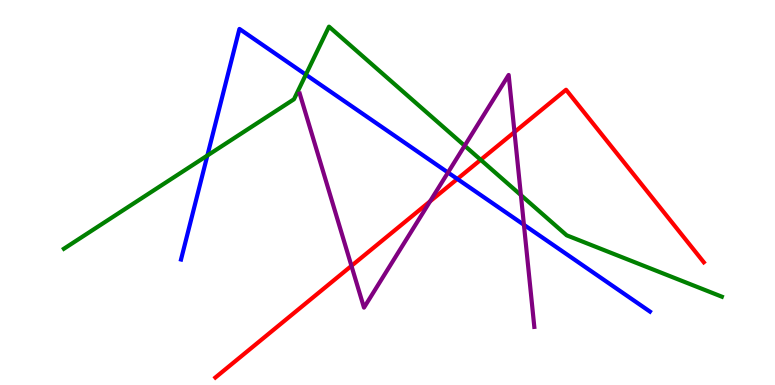[{'lines': ['blue', 'red'], 'intersections': [{'x': 5.9, 'y': 5.35}]}, {'lines': ['green', 'red'], 'intersections': [{'x': 6.2, 'y': 5.85}]}, {'lines': ['purple', 'red'], 'intersections': [{'x': 4.53, 'y': 3.09}, {'x': 5.55, 'y': 4.77}, {'x': 6.64, 'y': 6.57}]}, {'lines': ['blue', 'green'], 'intersections': [{'x': 2.68, 'y': 5.96}, {'x': 3.95, 'y': 8.06}]}, {'lines': ['blue', 'purple'], 'intersections': [{'x': 5.78, 'y': 5.52}, {'x': 6.76, 'y': 4.16}]}, {'lines': ['green', 'purple'], 'intersections': [{'x': 6.0, 'y': 6.21}, {'x': 6.72, 'y': 4.93}]}]